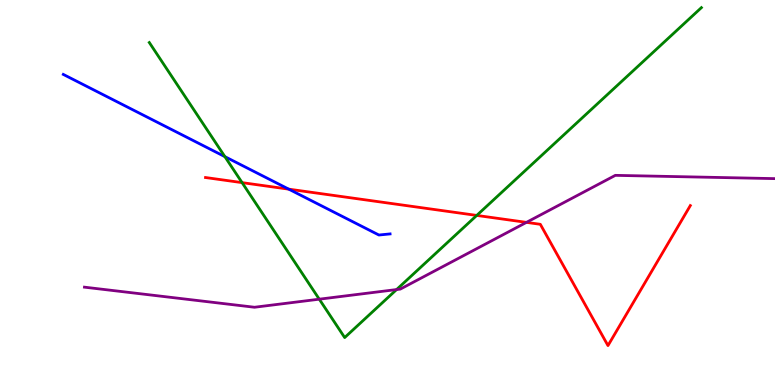[{'lines': ['blue', 'red'], 'intersections': [{'x': 3.73, 'y': 5.09}]}, {'lines': ['green', 'red'], 'intersections': [{'x': 3.12, 'y': 5.26}, {'x': 6.15, 'y': 4.4}]}, {'lines': ['purple', 'red'], 'intersections': [{'x': 6.79, 'y': 4.22}]}, {'lines': ['blue', 'green'], 'intersections': [{'x': 2.9, 'y': 5.93}]}, {'lines': ['blue', 'purple'], 'intersections': []}, {'lines': ['green', 'purple'], 'intersections': [{'x': 4.12, 'y': 2.23}, {'x': 5.12, 'y': 2.48}]}]